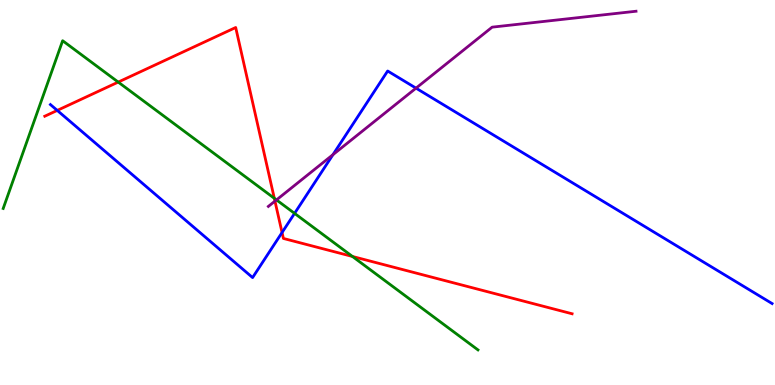[{'lines': ['blue', 'red'], 'intersections': [{'x': 0.739, 'y': 7.13}, {'x': 3.64, 'y': 3.96}]}, {'lines': ['green', 'red'], 'intersections': [{'x': 1.53, 'y': 7.87}, {'x': 3.54, 'y': 4.85}, {'x': 4.55, 'y': 3.34}]}, {'lines': ['purple', 'red'], 'intersections': [{'x': 3.55, 'y': 4.78}]}, {'lines': ['blue', 'green'], 'intersections': [{'x': 3.8, 'y': 4.46}]}, {'lines': ['blue', 'purple'], 'intersections': [{'x': 4.3, 'y': 5.98}, {'x': 5.37, 'y': 7.71}]}, {'lines': ['green', 'purple'], 'intersections': [{'x': 3.57, 'y': 4.81}]}]